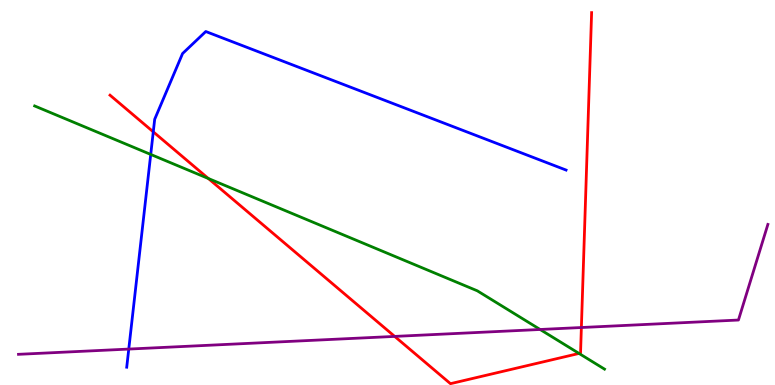[{'lines': ['blue', 'red'], 'intersections': [{'x': 1.98, 'y': 6.58}]}, {'lines': ['green', 'red'], 'intersections': [{'x': 2.69, 'y': 5.36}, {'x': 7.47, 'y': 0.82}]}, {'lines': ['purple', 'red'], 'intersections': [{'x': 5.09, 'y': 1.26}, {'x': 7.5, 'y': 1.49}]}, {'lines': ['blue', 'green'], 'intersections': [{'x': 1.94, 'y': 5.99}]}, {'lines': ['blue', 'purple'], 'intersections': [{'x': 1.66, 'y': 0.933}]}, {'lines': ['green', 'purple'], 'intersections': [{'x': 6.97, 'y': 1.44}]}]